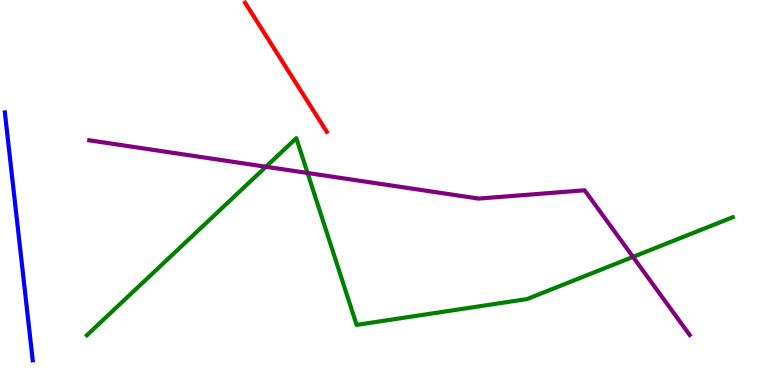[{'lines': ['blue', 'red'], 'intersections': []}, {'lines': ['green', 'red'], 'intersections': []}, {'lines': ['purple', 'red'], 'intersections': []}, {'lines': ['blue', 'green'], 'intersections': []}, {'lines': ['blue', 'purple'], 'intersections': []}, {'lines': ['green', 'purple'], 'intersections': [{'x': 3.43, 'y': 5.67}, {'x': 3.97, 'y': 5.51}, {'x': 8.17, 'y': 3.33}]}]